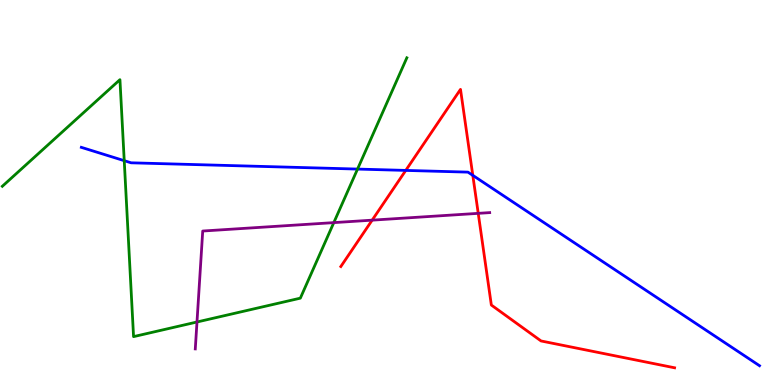[{'lines': ['blue', 'red'], 'intersections': [{'x': 5.24, 'y': 5.57}, {'x': 6.1, 'y': 5.45}]}, {'lines': ['green', 'red'], 'intersections': []}, {'lines': ['purple', 'red'], 'intersections': [{'x': 4.8, 'y': 4.28}, {'x': 6.17, 'y': 4.46}]}, {'lines': ['blue', 'green'], 'intersections': [{'x': 1.6, 'y': 5.83}, {'x': 4.61, 'y': 5.61}]}, {'lines': ['blue', 'purple'], 'intersections': []}, {'lines': ['green', 'purple'], 'intersections': [{'x': 2.54, 'y': 1.64}, {'x': 4.31, 'y': 4.22}]}]